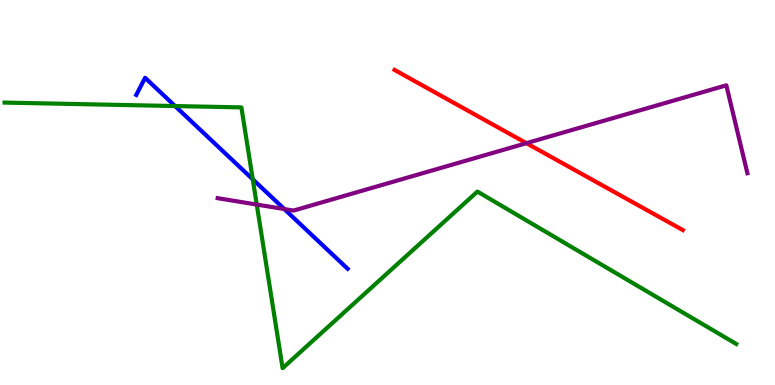[{'lines': ['blue', 'red'], 'intersections': []}, {'lines': ['green', 'red'], 'intersections': []}, {'lines': ['purple', 'red'], 'intersections': [{'x': 6.79, 'y': 6.28}]}, {'lines': ['blue', 'green'], 'intersections': [{'x': 2.26, 'y': 7.25}, {'x': 3.26, 'y': 5.34}]}, {'lines': ['blue', 'purple'], 'intersections': [{'x': 3.67, 'y': 4.57}]}, {'lines': ['green', 'purple'], 'intersections': [{'x': 3.31, 'y': 4.69}]}]